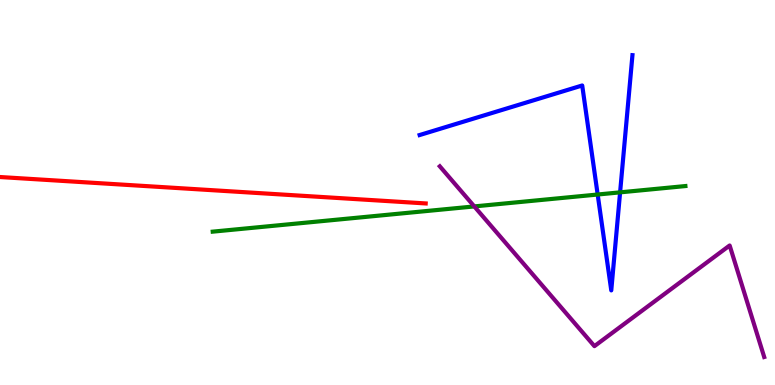[{'lines': ['blue', 'red'], 'intersections': []}, {'lines': ['green', 'red'], 'intersections': []}, {'lines': ['purple', 'red'], 'intersections': []}, {'lines': ['blue', 'green'], 'intersections': [{'x': 7.71, 'y': 4.95}, {'x': 8.0, 'y': 5.0}]}, {'lines': ['blue', 'purple'], 'intersections': []}, {'lines': ['green', 'purple'], 'intersections': [{'x': 6.12, 'y': 4.64}]}]